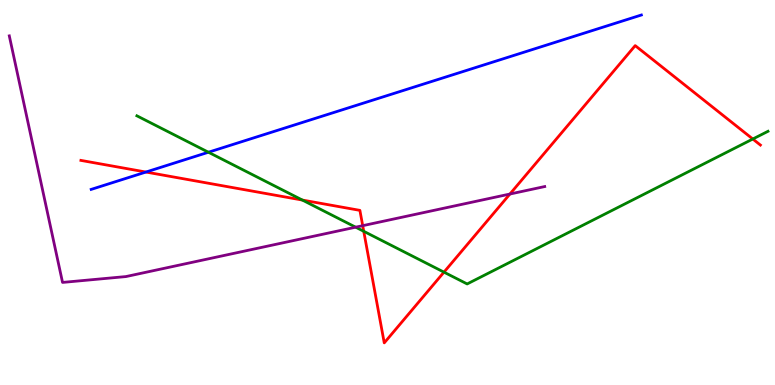[{'lines': ['blue', 'red'], 'intersections': [{'x': 1.88, 'y': 5.53}]}, {'lines': ['green', 'red'], 'intersections': [{'x': 3.9, 'y': 4.8}, {'x': 4.69, 'y': 3.99}, {'x': 5.73, 'y': 2.93}, {'x': 9.71, 'y': 6.39}]}, {'lines': ['purple', 'red'], 'intersections': [{'x': 4.68, 'y': 4.14}, {'x': 6.58, 'y': 4.96}]}, {'lines': ['blue', 'green'], 'intersections': [{'x': 2.69, 'y': 6.05}]}, {'lines': ['blue', 'purple'], 'intersections': []}, {'lines': ['green', 'purple'], 'intersections': [{'x': 4.59, 'y': 4.1}]}]